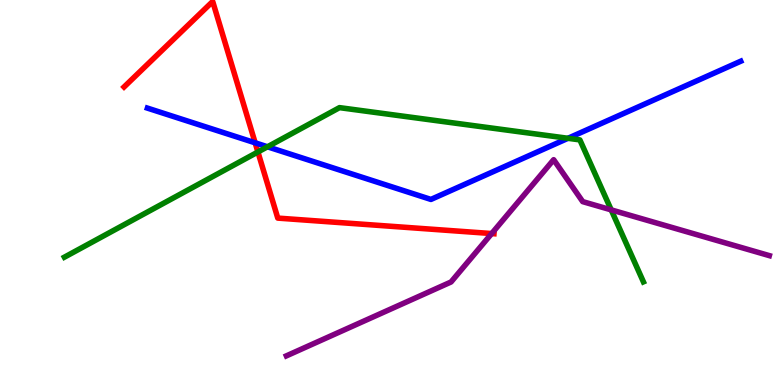[{'lines': ['blue', 'red'], 'intersections': [{'x': 3.29, 'y': 6.29}]}, {'lines': ['green', 'red'], 'intersections': [{'x': 3.33, 'y': 6.05}]}, {'lines': ['purple', 'red'], 'intersections': [{'x': 6.34, 'y': 3.93}]}, {'lines': ['blue', 'green'], 'intersections': [{'x': 3.45, 'y': 6.19}, {'x': 7.33, 'y': 6.41}]}, {'lines': ['blue', 'purple'], 'intersections': []}, {'lines': ['green', 'purple'], 'intersections': [{'x': 7.89, 'y': 4.55}]}]